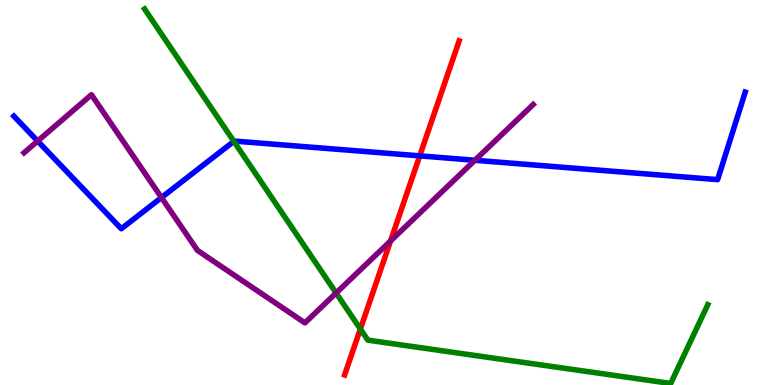[{'lines': ['blue', 'red'], 'intersections': [{'x': 5.42, 'y': 5.95}]}, {'lines': ['green', 'red'], 'intersections': [{'x': 4.65, 'y': 1.45}]}, {'lines': ['purple', 'red'], 'intersections': [{'x': 5.04, 'y': 3.74}]}, {'lines': ['blue', 'green'], 'intersections': [{'x': 3.02, 'y': 6.33}]}, {'lines': ['blue', 'purple'], 'intersections': [{'x': 0.486, 'y': 6.34}, {'x': 2.08, 'y': 4.87}, {'x': 6.13, 'y': 5.84}]}, {'lines': ['green', 'purple'], 'intersections': [{'x': 4.34, 'y': 2.39}]}]